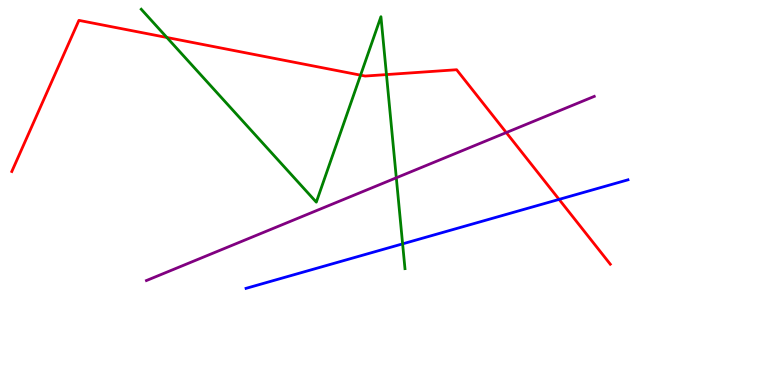[{'lines': ['blue', 'red'], 'intersections': [{'x': 7.21, 'y': 4.82}]}, {'lines': ['green', 'red'], 'intersections': [{'x': 2.15, 'y': 9.03}, {'x': 4.65, 'y': 8.05}, {'x': 4.99, 'y': 8.06}]}, {'lines': ['purple', 'red'], 'intersections': [{'x': 6.53, 'y': 6.56}]}, {'lines': ['blue', 'green'], 'intersections': [{'x': 5.19, 'y': 3.67}]}, {'lines': ['blue', 'purple'], 'intersections': []}, {'lines': ['green', 'purple'], 'intersections': [{'x': 5.11, 'y': 5.38}]}]